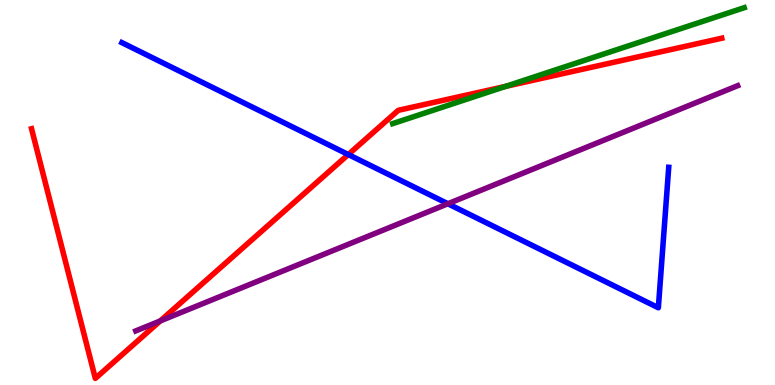[{'lines': ['blue', 'red'], 'intersections': [{'x': 4.49, 'y': 5.99}]}, {'lines': ['green', 'red'], 'intersections': [{'x': 6.52, 'y': 7.76}]}, {'lines': ['purple', 'red'], 'intersections': [{'x': 2.07, 'y': 1.66}]}, {'lines': ['blue', 'green'], 'intersections': []}, {'lines': ['blue', 'purple'], 'intersections': [{'x': 5.78, 'y': 4.71}]}, {'lines': ['green', 'purple'], 'intersections': []}]